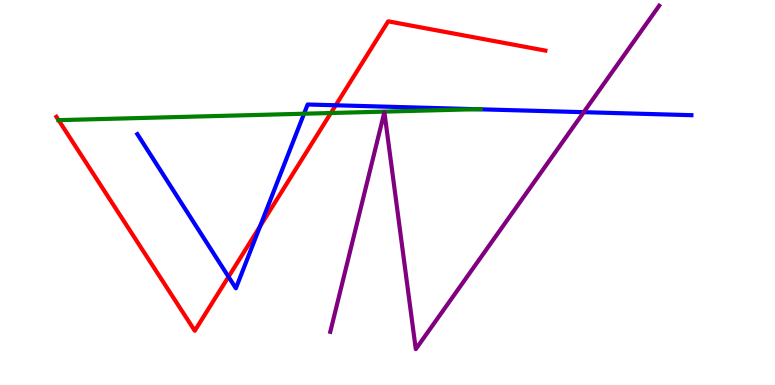[{'lines': ['blue', 'red'], 'intersections': [{'x': 2.95, 'y': 2.81}, {'x': 3.36, 'y': 4.12}, {'x': 4.33, 'y': 7.27}]}, {'lines': ['green', 'red'], 'intersections': [{'x': 0.756, 'y': 6.88}, {'x': 4.27, 'y': 7.06}]}, {'lines': ['purple', 'red'], 'intersections': []}, {'lines': ['blue', 'green'], 'intersections': [{'x': 3.92, 'y': 7.05}, {'x': 6.15, 'y': 7.16}]}, {'lines': ['blue', 'purple'], 'intersections': [{'x': 7.53, 'y': 7.09}]}, {'lines': ['green', 'purple'], 'intersections': []}]